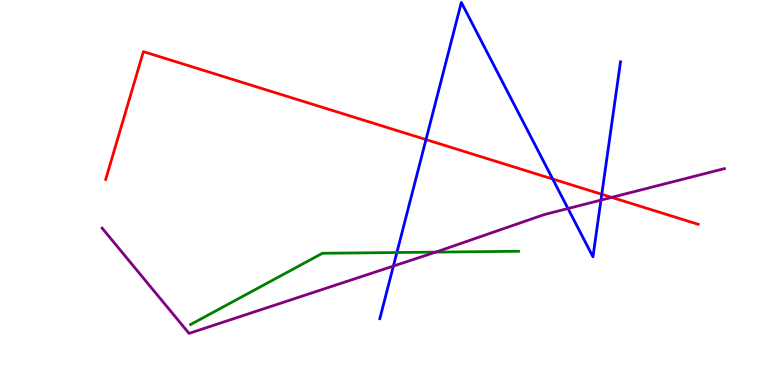[{'lines': ['blue', 'red'], 'intersections': [{'x': 5.5, 'y': 6.37}, {'x': 7.13, 'y': 5.35}, {'x': 7.76, 'y': 4.95}]}, {'lines': ['green', 'red'], 'intersections': []}, {'lines': ['purple', 'red'], 'intersections': [{'x': 7.89, 'y': 4.87}]}, {'lines': ['blue', 'green'], 'intersections': [{'x': 5.12, 'y': 3.44}]}, {'lines': ['blue', 'purple'], 'intersections': [{'x': 5.08, 'y': 3.09}, {'x': 7.33, 'y': 4.58}, {'x': 7.75, 'y': 4.8}]}, {'lines': ['green', 'purple'], 'intersections': [{'x': 5.62, 'y': 3.45}]}]